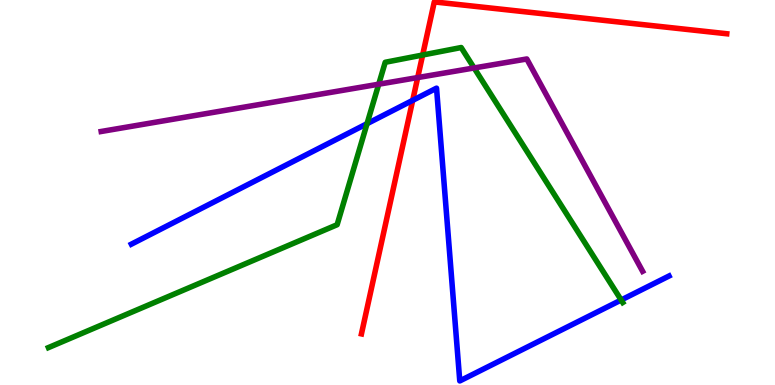[{'lines': ['blue', 'red'], 'intersections': [{'x': 5.33, 'y': 7.39}]}, {'lines': ['green', 'red'], 'intersections': [{'x': 5.45, 'y': 8.57}]}, {'lines': ['purple', 'red'], 'intersections': [{'x': 5.39, 'y': 7.99}]}, {'lines': ['blue', 'green'], 'intersections': [{'x': 4.74, 'y': 6.79}, {'x': 8.02, 'y': 2.21}]}, {'lines': ['blue', 'purple'], 'intersections': []}, {'lines': ['green', 'purple'], 'intersections': [{'x': 4.89, 'y': 7.81}, {'x': 6.12, 'y': 8.23}]}]